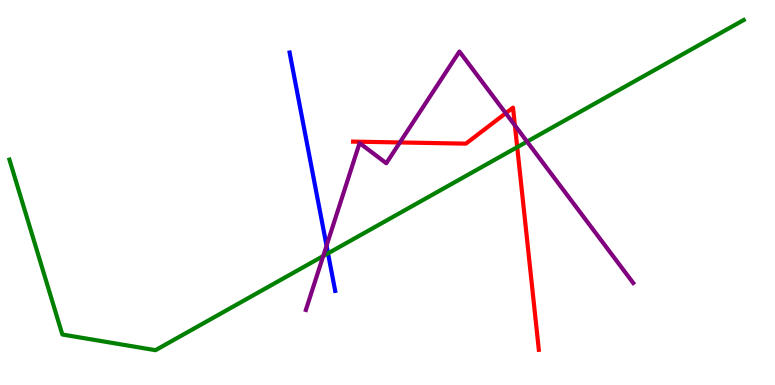[{'lines': ['blue', 'red'], 'intersections': []}, {'lines': ['green', 'red'], 'intersections': [{'x': 6.67, 'y': 6.18}]}, {'lines': ['purple', 'red'], 'intersections': [{'x': 5.16, 'y': 6.3}, {'x': 6.53, 'y': 7.06}, {'x': 6.64, 'y': 6.74}]}, {'lines': ['blue', 'green'], 'intersections': [{'x': 4.23, 'y': 3.42}]}, {'lines': ['blue', 'purple'], 'intersections': [{'x': 4.21, 'y': 3.62}]}, {'lines': ['green', 'purple'], 'intersections': [{'x': 4.17, 'y': 3.35}, {'x': 6.8, 'y': 6.32}]}]